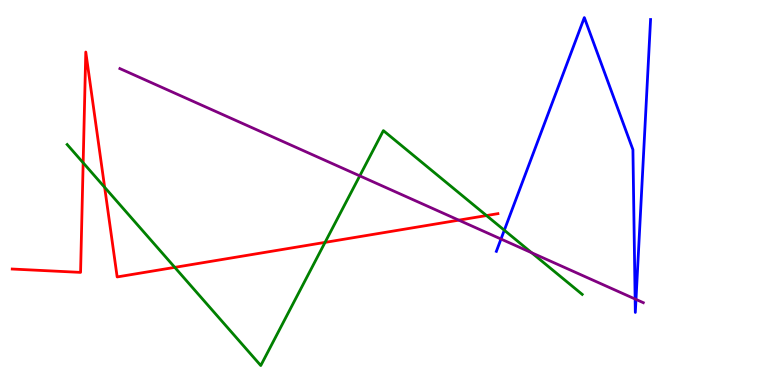[{'lines': ['blue', 'red'], 'intersections': []}, {'lines': ['green', 'red'], 'intersections': [{'x': 1.07, 'y': 5.77}, {'x': 1.35, 'y': 5.13}, {'x': 2.26, 'y': 3.06}, {'x': 4.19, 'y': 3.7}, {'x': 6.28, 'y': 4.4}]}, {'lines': ['purple', 'red'], 'intersections': [{'x': 5.92, 'y': 4.28}]}, {'lines': ['blue', 'green'], 'intersections': [{'x': 6.51, 'y': 4.02}]}, {'lines': ['blue', 'purple'], 'intersections': [{'x': 6.46, 'y': 3.79}, {'x': 8.2, 'y': 2.23}, {'x': 8.21, 'y': 2.22}]}, {'lines': ['green', 'purple'], 'intersections': [{'x': 4.64, 'y': 5.43}, {'x': 6.86, 'y': 3.44}]}]